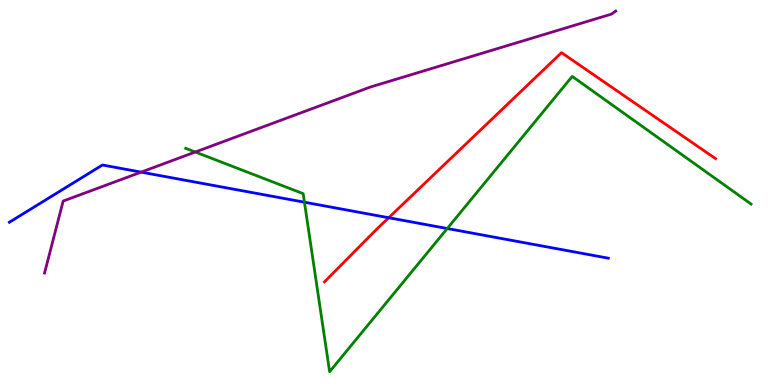[{'lines': ['blue', 'red'], 'intersections': [{'x': 5.02, 'y': 4.34}]}, {'lines': ['green', 'red'], 'intersections': []}, {'lines': ['purple', 'red'], 'intersections': []}, {'lines': ['blue', 'green'], 'intersections': [{'x': 3.93, 'y': 4.75}, {'x': 5.77, 'y': 4.06}]}, {'lines': ['blue', 'purple'], 'intersections': [{'x': 1.82, 'y': 5.53}]}, {'lines': ['green', 'purple'], 'intersections': [{'x': 2.52, 'y': 6.05}]}]